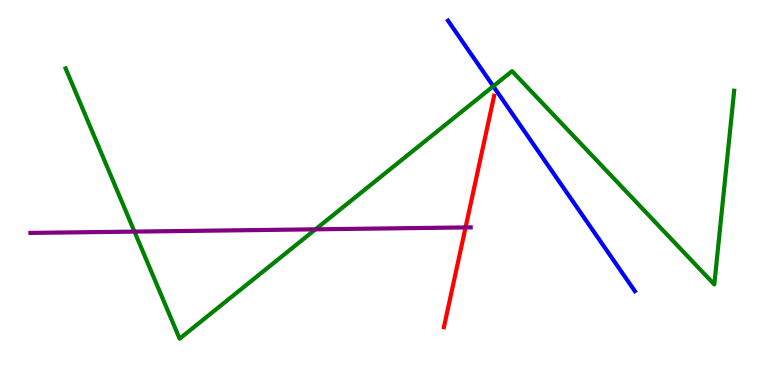[{'lines': ['blue', 'red'], 'intersections': []}, {'lines': ['green', 'red'], 'intersections': []}, {'lines': ['purple', 'red'], 'intersections': [{'x': 6.01, 'y': 4.09}]}, {'lines': ['blue', 'green'], 'intersections': [{'x': 6.37, 'y': 7.76}]}, {'lines': ['blue', 'purple'], 'intersections': []}, {'lines': ['green', 'purple'], 'intersections': [{'x': 1.74, 'y': 3.98}, {'x': 4.07, 'y': 4.04}]}]